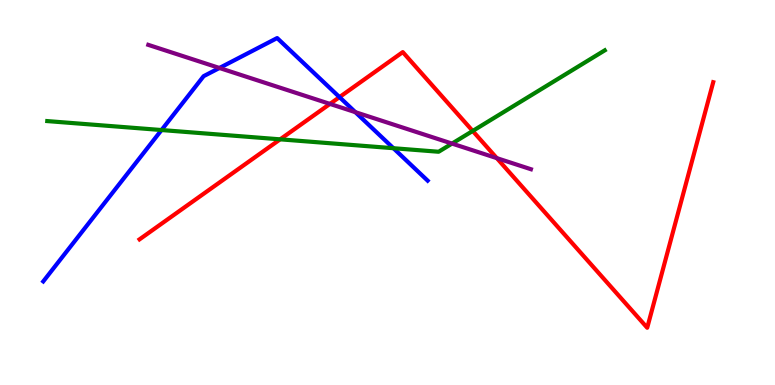[{'lines': ['blue', 'red'], 'intersections': [{'x': 4.38, 'y': 7.48}]}, {'lines': ['green', 'red'], 'intersections': [{'x': 3.61, 'y': 6.38}, {'x': 6.1, 'y': 6.6}]}, {'lines': ['purple', 'red'], 'intersections': [{'x': 4.26, 'y': 7.3}, {'x': 6.41, 'y': 5.89}]}, {'lines': ['blue', 'green'], 'intersections': [{'x': 2.08, 'y': 6.62}, {'x': 5.08, 'y': 6.15}]}, {'lines': ['blue', 'purple'], 'intersections': [{'x': 2.83, 'y': 8.23}, {'x': 4.59, 'y': 7.09}]}, {'lines': ['green', 'purple'], 'intersections': [{'x': 5.83, 'y': 6.27}]}]